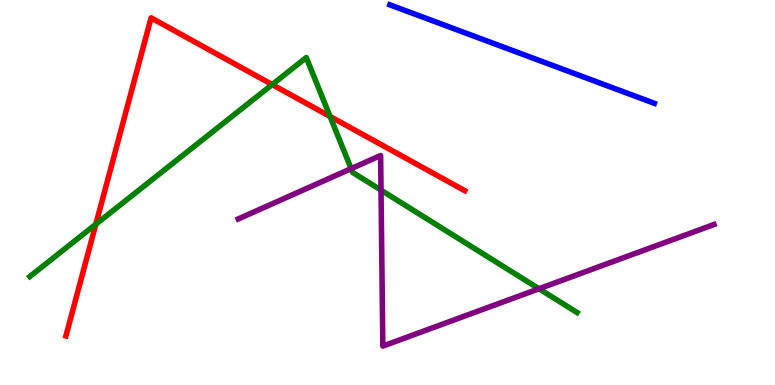[{'lines': ['blue', 'red'], 'intersections': []}, {'lines': ['green', 'red'], 'intersections': [{'x': 1.24, 'y': 4.17}, {'x': 3.51, 'y': 7.8}, {'x': 4.26, 'y': 6.98}]}, {'lines': ['purple', 'red'], 'intersections': []}, {'lines': ['blue', 'green'], 'intersections': []}, {'lines': ['blue', 'purple'], 'intersections': []}, {'lines': ['green', 'purple'], 'intersections': [{'x': 4.53, 'y': 5.62}, {'x': 4.92, 'y': 5.06}, {'x': 6.95, 'y': 2.5}]}]